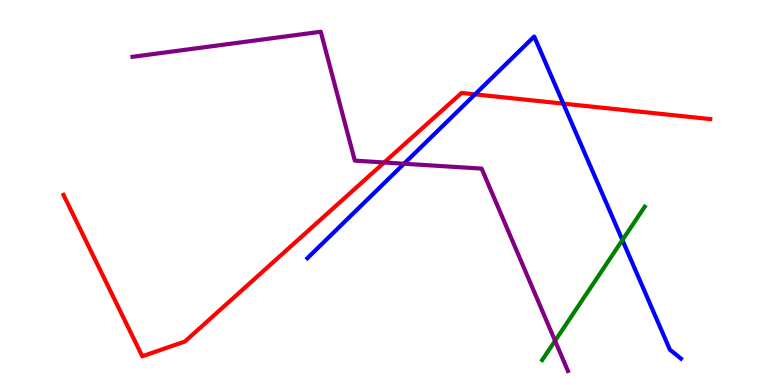[{'lines': ['blue', 'red'], 'intersections': [{'x': 6.13, 'y': 7.55}, {'x': 7.27, 'y': 7.31}]}, {'lines': ['green', 'red'], 'intersections': []}, {'lines': ['purple', 'red'], 'intersections': [{'x': 4.96, 'y': 5.78}]}, {'lines': ['blue', 'green'], 'intersections': [{'x': 8.03, 'y': 3.76}]}, {'lines': ['blue', 'purple'], 'intersections': [{'x': 5.21, 'y': 5.75}]}, {'lines': ['green', 'purple'], 'intersections': [{'x': 7.16, 'y': 1.15}]}]